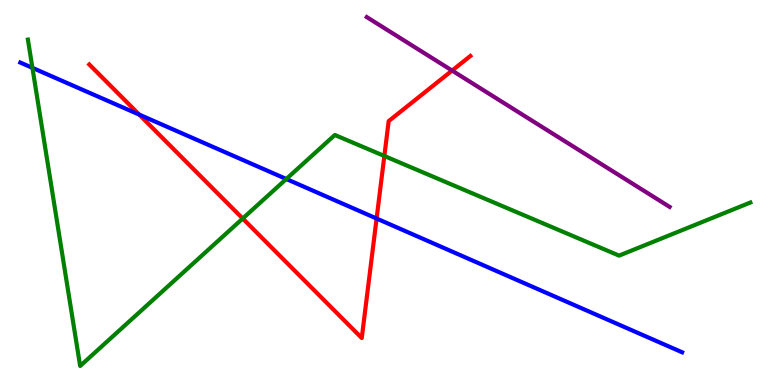[{'lines': ['blue', 'red'], 'intersections': [{'x': 1.8, 'y': 7.02}, {'x': 4.86, 'y': 4.32}]}, {'lines': ['green', 'red'], 'intersections': [{'x': 3.13, 'y': 4.32}, {'x': 4.96, 'y': 5.95}]}, {'lines': ['purple', 'red'], 'intersections': [{'x': 5.83, 'y': 8.17}]}, {'lines': ['blue', 'green'], 'intersections': [{'x': 0.418, 'y': 8.24}, {'x': 3.69, 'y': 5.35}]}, {'lines': ['blue', 'purple'], 'intersections': []}, {'lines': ['green', 'purple'], 'intersections': []}]